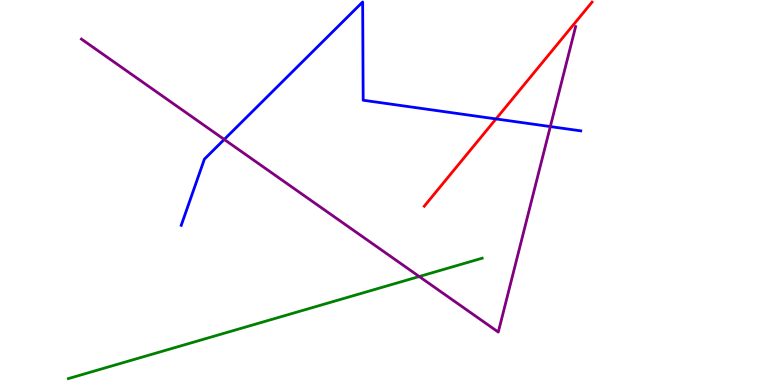[{'lines': ['blue', 'red'], 'intersections': [{'x': 6.4, 'y': 6.91}]}, {'lines': ['green', 'red'], 'intersections': []}, {'lines': ['purple', 'red'], 'intersections': []}, {'lines': ['blue', 'green'], 'intersections': []}, {'lines': ['blue', 'purple'], 'intersections': [{'x': 2.89, 'y': 6.38}, {'x': 7.1, 'y': 6.71}]}, {'lines': ['green', 'purple'], 'intersections': [{'x': 5.41, 'y': 2.82}]}]